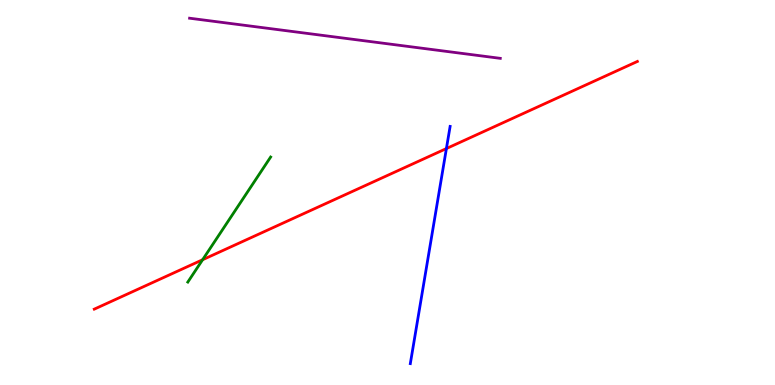[{'lines': ['blue', 'red'], 'intersections': [{'x': 5.76, 'y': 6.14}]}, {'lines': ['green', 'red'], 'intersections': [{'x': 2.61, 'y': 3.25}]}, {'lines': ['purple', 'red'], 'intersections': []}, {'lines': ['blue', 'green'], 'intersections': []}, {'lines': ['blue', 'purple'], 'intersections': []}, {'lines': ['green', 'purple'], 'intersections': []}]